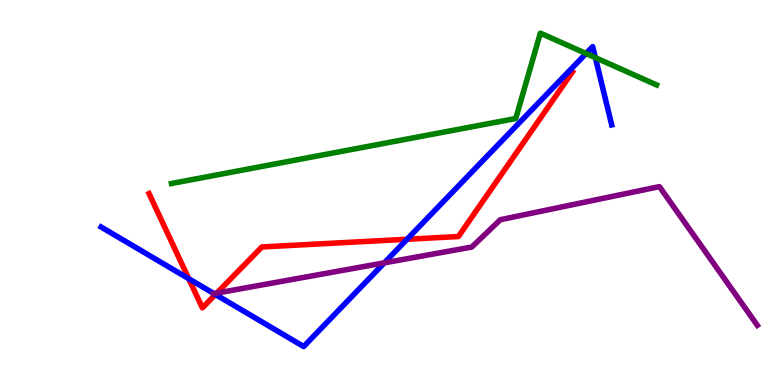[{'lines': ['blue', 'red'], 'intersections': [{'x': 2.44, 'y': 2.76}, {'x': 2.78, 'y': 2.35}, {'x': 5.25, 'y': 3.79}]}, {'lines': ['green', 'red'], 'intersections': []}, {'lines': ['purple', 'red'], 'intersections': [{'x': 2.8, 'y': 2.39}]}, {'lines': ['blue', 'green'], 'intersections': [{'x': 7.56, 'y': 8.61}, {'x': 7.68, 'y': 8.5}]}, {'lines': ['blue', 'purple'], 'intersections': [{'x': 2.76, 'y': 2.37}, {'x': 4.96, 'y': 3.17}]}, {'lines': ['green', 'purple'], 'intersections': []}]